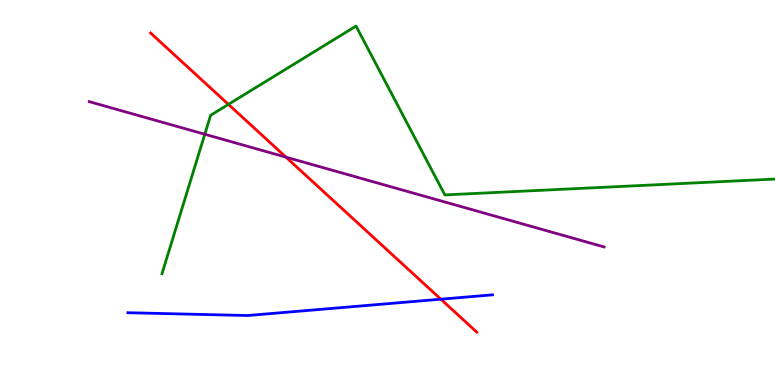[{'lines': ['blue', 'red'], 'intersections': [{'x': 5.69, 'y': 2.23}]}, {'lines': ['green', 'red'], 'intersections': [{'x': 2.95, 'y': 7.29}]}, {'lines': ['purple', 'red'], 'intersections': [{'x': 3.69, 'y': 5.92}]}, {'lines': ['blue', 'green'], 'intersections': []}, {'lines': ['blue', 'purple'], 'intersections': []}, {'lines': ['green', 'purple'], 'intersections': [{'x': 2.64, 'y': 6.51}]}]